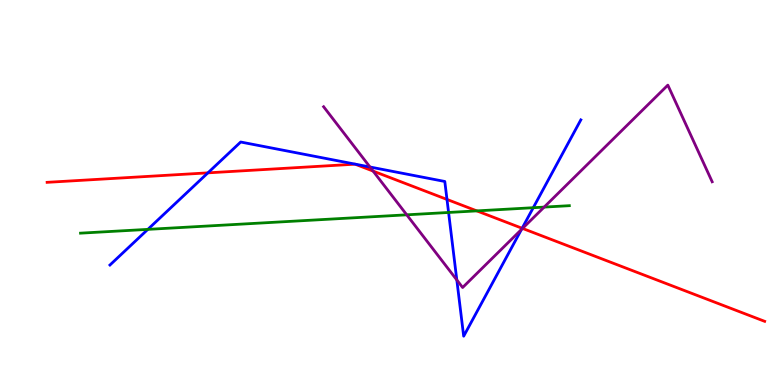[{'lines': ['blue', 'red'], 'intersections': [{'x': 2.68, 'y': 5.51}, {'x': 5.77, 'y': 4.82}, {'x': 6.74, 'y': 4.07}]}, {'lines': ['green', 'red'], 'intersections': [{'x': 6.15, 'y': 4.52}]}, {'lines': ['purple', 'red'], 'intersections': [{'x': 4.81, 'y': 5.56}, {'x': 6.74, 'y': 4.07}]}, {'lines': ['blue', 'green'], 'intersections': [{'x': 1.91, 'y': 4.04}, {'x': 5.79, 'y': 4.48}, {'x': 6.88, 'y': 4.6}]}, {'lines': ['blue', 'purple'], 'intersections': [{'x': 4.77, 'y': 5.66}, {'x': 5.89, 'y': 2.73}, {'x': 6.73, 'y': 4.04}]}, {'lines': ['green', 'purple'], 'intersections': [{'x': 5.25, 'y': 4.42}, {'x': 7.02, 'y': 4.62}]}]